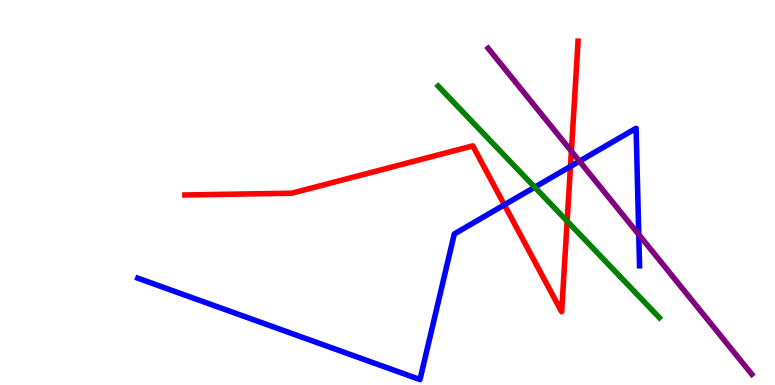[{'lines': ['blue', 'red'], 'intersections': [{'x': 6.51, 'y': 4.68}, {'x': 7.36, 'y': 5.68}]}, {'lines': ['green', 'red'], 'intersections': [{'x': 7.32, 'y': 4.26}]}, {'lines': ['purple', 'red'], 'intersections': [{'x': 7.37, 'y': 6.07}]}, {'lines': ['blue', 'green'], 'intersections': [{'x': 6.9, 'y': 5.14}]}, {'lines': ['blue', 'purple'], 'intersections': [{'x': 7.48, 'y': 5.81}, {'x': 8.24, 'y': 3.91}]}, {'lines': ['green', 'purple'], 'intersections': []}]